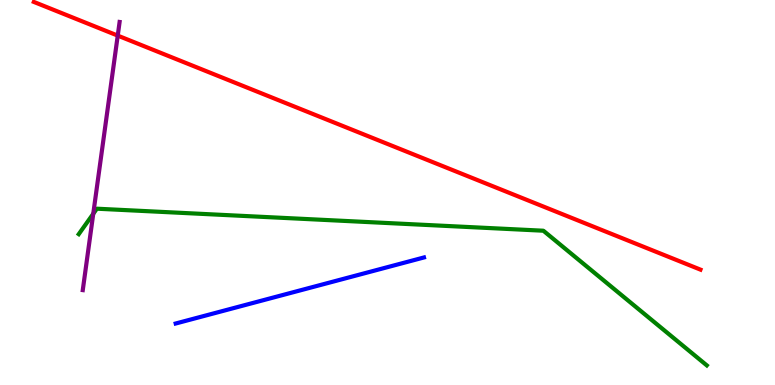[{'lines': ['blue', 'red'], 'intersections': []}, {'lines': ['green', 'red'], 'intersections': []}, {'lines': ['purple', 'red'], 'intersections': [{'x': 1.52, 'y': 9.08}]}, {'lines': ['blue', 'green'], 'intersections': []}, {'lines': ['blue', 'purple'], 'intersections': []}, {'lines': ['green', 'purple'], 'intersections': [{'x': 1.2, 'y': 4.45}]}]